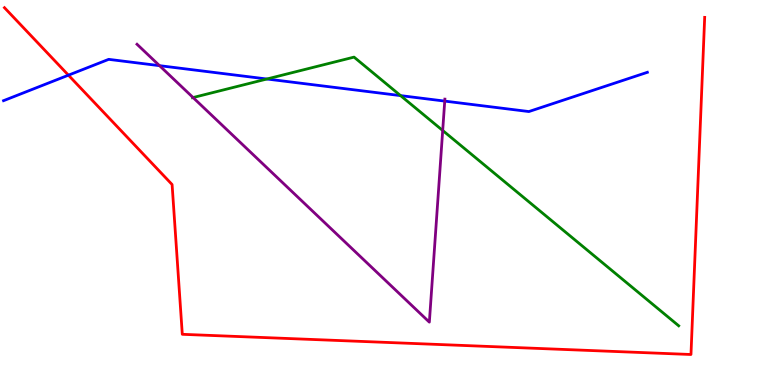[{'lines': ['blue', 'red'], 'intersections': [{'x': 0.883, 'y': 8.05}]}, {'lines': ['green', 'red'], 'intersections': []}, {'lines': ['purple', 'red'], 'intersections': []}, {'lines': ['blue', 'green'], 'intersections': [{'x': 3.44, 'y': 7.95}, {'x': 5.17, 'y': 7.52}]}, {'lines': ['blue', 'purple'], 'intersections': [{'x': 2.06, 'y': 8.29}, {'x': 5.74, 'y': 7.37}]}, {'lines': ['green', 'purple'], 'intersections': [{'x': 2.49, 'y': 7.47}, {'x': 5.71, 'y': 6.61}]}]